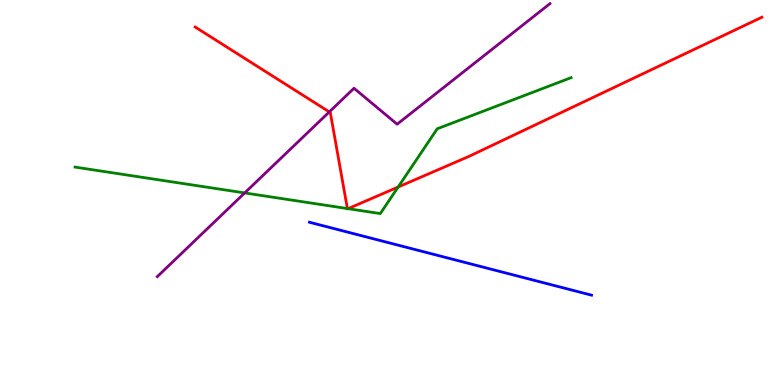[{'lines': ['blue', 'red'], 'intersections': []}, {'lines': ['green', 'red'], 'intersections': [{'x': 4.48, 'y': 4.58}, {'x': 4.49, 'y': 4.58}, {'x': 5.14, 'y': 5.14}]}, {'lines': ['purple', 'red'], 'intersections': [{'x': 4.25, 'y': 7.09}]}, {'lines': ['blue', 'green'], 'intersections': []}, {'lines': ['blue', 'purple'], 'intersections': []}, {'lines': ['green', 'purple'], 'intersections': [{'x': 3.16, 'y': 4.99}]}]